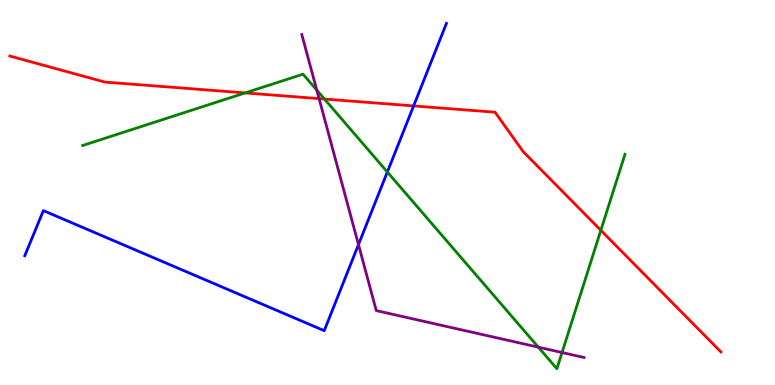[{'lines': ['blue', 'red'], 'intersections': [{'x': 5.34, 'y': 7.25}]}, {'lines': ['green', 'red'], 'intersections': [{'x': 3.16, 'y': 7.59}, {'x': 4.19, 'y': 7.43}, {'x': 7.75, 'y': 4.02}]}, {'lines': ['purple', 'red'], 'intersections': [{'x': 4.12, 'y': 7.44}]}, {'lines': ['blue', 'green'], 'intersections': [{'x': 5.0, 'y': 5.53}]}, {'lines': ['blue', 'purple'], 'intersections': [{'x': 4.63, 'y': 3.65}]}, {'lines': ['green', 'purple'], 'intersections': [{'x': 4.09, 'y': 7.66}, {'x': 6.95, 'y': 0.982}, {'x': 7.25, 'y': 0.844}]}]